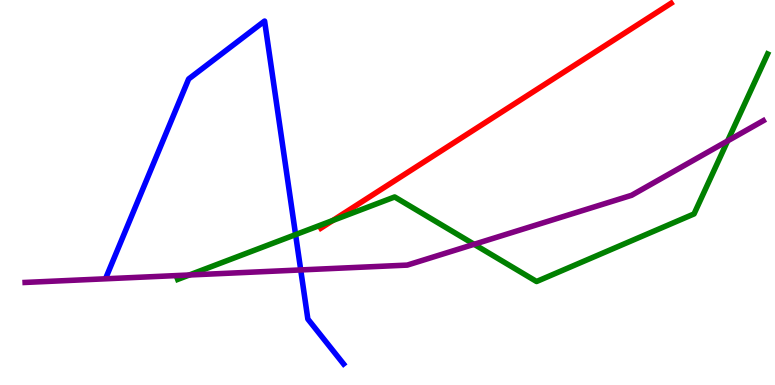[{'lines': ['blue', 'red'], 'intersections': []}, {'lines': ['green', 'red'], 'intersections': [{'x': 4.29, 'y': 4.27}]}, {'lines': ['purple', 'red'], 'intersections': []}, {'lines': ['blue', 'green'], 'intersections': [{'x': 3.81, 'y': 3.91}]}, {'lines': ['blue', 'purple'], 'intersections': [{'x': 3.88, 'y': 2.99}]}, {'lines': ['green', 'purple'], 'intersections': [{'x': 2.44, 'y': 2.86}, {'x': 6.12, 'y': 3.65}, {'x': 9.39, 'y': 6.34}]}]